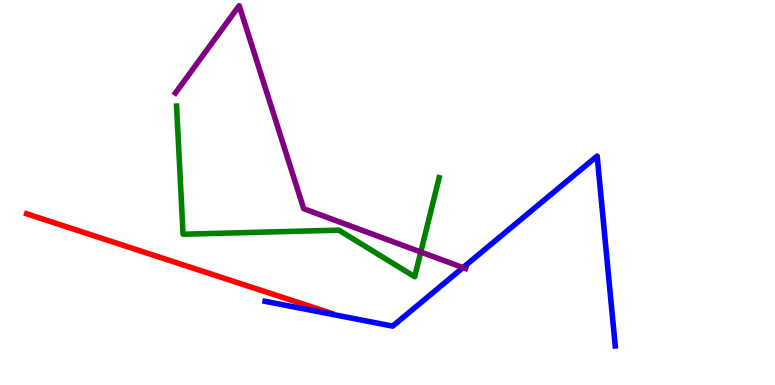[{'lines': ['blue', 'red'], 'intersections': []}, {'lines': ['green', 'red'], 'intersections': []}, {'lines': ['purple', 'red'], 'intersections': []}, {'lines': ['blue', 'green'], 'intersections': []}, {'lines': ['blue', 'purple'], 'intersections': [{'x': 5.97, 'y': 3.05}]}, {'lines': ['green', 'purple'], 'intersections': [{'x': 5.43, 'y': 3.45}]}]